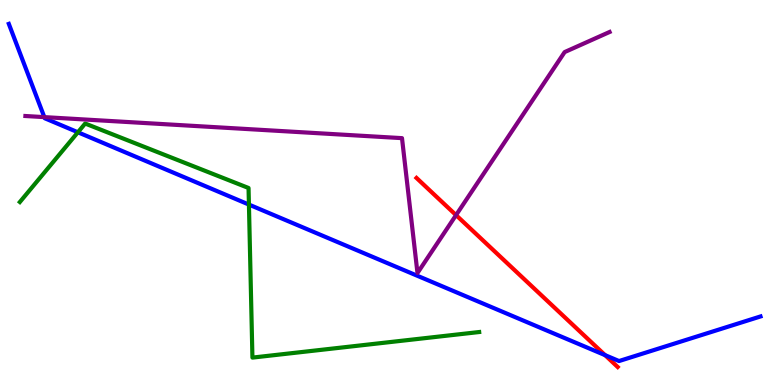[{'lines': ['blue', 'red'], 'intersections': [{'x': 7.81, 'y': 0.776}]}, {'lines': ['green', 'red'], 'intersections': []}, {'lines': ['purple', 'red'], 'intersections': [{'x': 5.88, 'y': 4.41}]}, {'lines': ['blue', 'green'], 'intersections': [{'x': 1.01, 'y': 6.56}, {'x': 3.21, 'y': 4.69}]}, {'lines': ['blue', 'purple'], 'intersections': [{'x': 0.572, 'y': 6.96}]}, {'lines': ['green', 'purple'], 'intersections': []}]